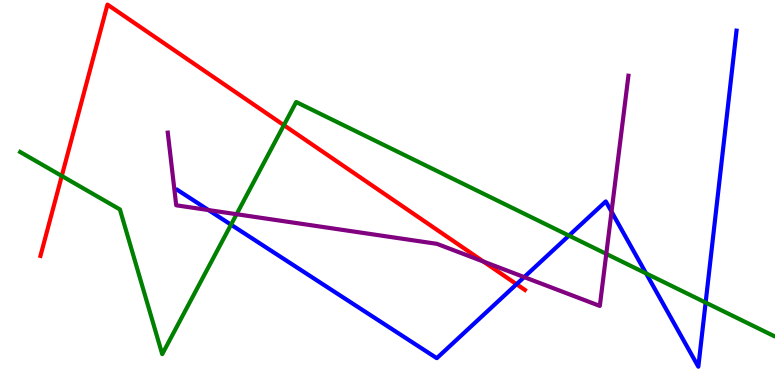[{'lines': ['blue', 'red'], 'intersections': [{'x': 6.67, 'y': 2.62}]}, {'lines': ['green', 'red'], 'intersections': [{'x': 0.797, 'y': 5.43}, {'x': 3.66, 'y': 6.75}]}, {'lines': ['purple', 'red'], 'intersections': [{'x': 6.24, 'y': 3.21}]}, {'lines': ['blue', 'green'], 'intersections': [{'x': 2.98, 'y': 4.16}, {'x': 7.34, 'y': 3.88}, {'x': 8.34, 'y': 2.9}, {'x': 9.1, 'y': 2.14}]}, {'lines': ['blue', 'purple'], 'intersections': [{'x': 2.69, 'y': 4.54}, {'x': 6.76, 'y': 2.8}, {'x': 7.89, 'y': 4.5}]}, {'lines': ['green', 'purple'], 'intersections': [{'x': 3.05, 'y': 4.44}, {'x': 7.82, 'y': 3.4}]}]